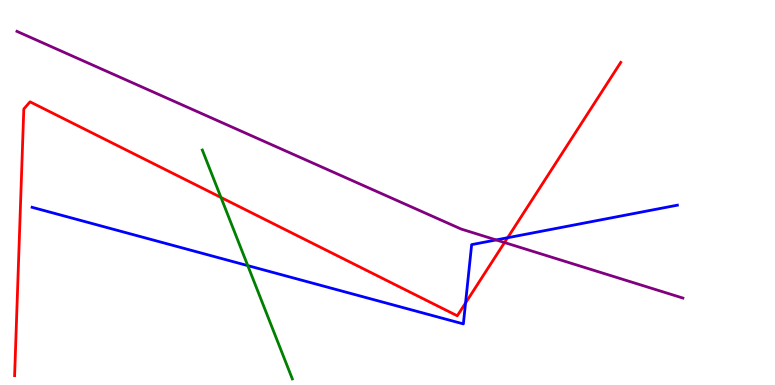[{'lines': ['blue', 'red'], 'intersections': [{'x': 6.01, 'y': 2.13}, {'x': 6.55, 'y': 3.83}]}, {'lines': ['green', 'red'], 'intersections': [{'x': 2.85, 'y': 4.87}]}, {'lines': ['purple', 'red'], 'intersections': [{'x': 6.51, 'y': 3.7}]}, {'lines': ['blue', 'green'], 'intersections': [{'x': 3.2, 'y': 3.1}]}, {'lines': ['blue', 'purple'], 'intersections': [{'x': 6.4, 'y': 3.77}]}, {'lines': ['green', 'purple'], 'intersections': []}]